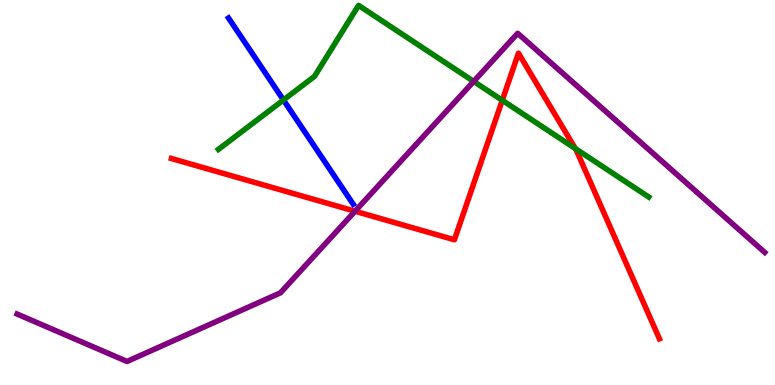[{'lines': ['blue', 'red'], 'intersections': []}, {'lines': ['green', 'red'], 'intersections': [{'x': 6.48, 'y': 7.39}, {'x': 7.42, 'y': 6.14}]}, {'lines': ['purple', 'red'], 'intersections': [{'x': 4.58, 'y': 4.51}]}, {'lines': ['blue', 'green'], 'intersections': [{'x': 3.66, 'y': 7.4}]}, {'lines': ['blue', 'purple'], 'intersections': []}, {'lines': ['green', 'purple'], 'intersections': [{'x': 6.11, 'y': 7.88}]}]